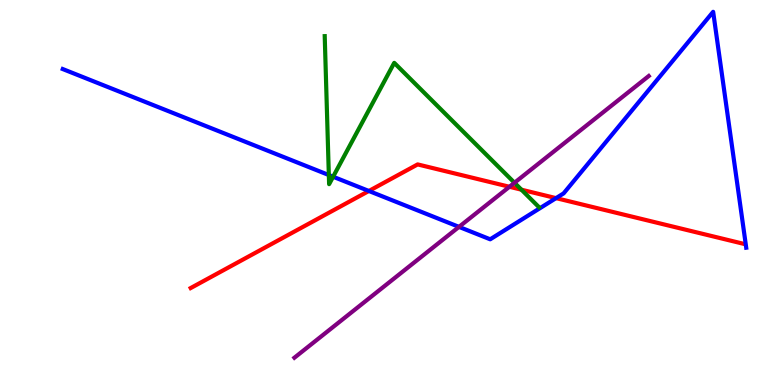[{'lines': ['blue', 'red'], 'intersections': [{'x': 4.76, 'y': 5.04}, {'x': 7.17, 'y': 4.85}]}, {'lines': ['green', 'red'], 'intersections': [{'x': 6.73, 'y': 5.07}]}, {'lines': ['purple', 'red'], 'intersections': [{'x': 6.57, 'y': 5.15}]}, {'lines': ['blue', 'green'], 'intersections': [{'x': 4.24, 'y': 5.45}, {'x': 4.3, 'y': 5.41}]}, {'lines': ['blue', 'purple'], 'intersections': [{'x': 5.92, 'y': 4.11}]}, {'lines': ['green', 'purple'], 'intersections': [{'x': 6.64, 'y': 5.25}]}]